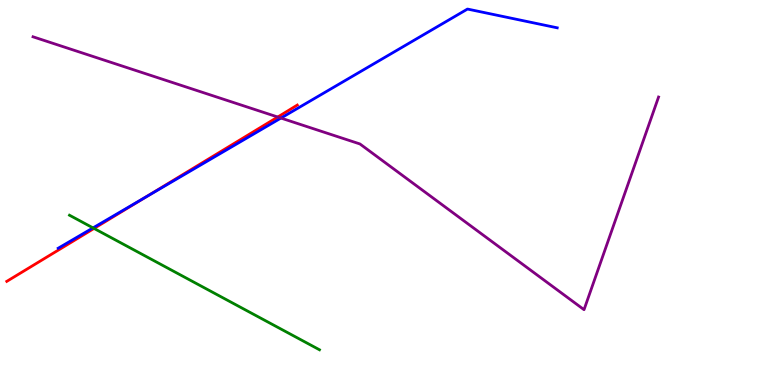[{'lines': ['blue', 'red'], 'intersections': [{'x': 1.88, 'y': 4.88}]}, {'lines': ['green', 'red'], 'intersections': [{'x': 1.21, 'y': 4.07}]}, {'lines': ['purple', 'red'], 'intersections': [{'x': 3.58, 'y': 6.96}]}, {'lines': ['blue', 'green'], 'intersections': [{'x': 1.2, 'y': 4.08}]}, {'lines': ['blue', 'purple'], 'intersections': [{'x': 3.63, 'y': 6.93}]}, {'lines': ['green', 'purple'], 'intersections': []}]